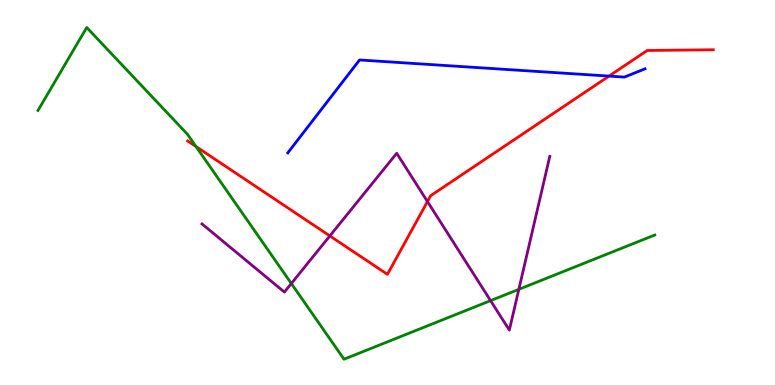[{'lines': ['blue', 'red'], 'intersections': [{'x': 7.86, 'y': 8.02}]}, {'lines': ['green', 'red'], 'intersections': [{'x': 2.53, 'y': 6.19}]}, {'lines': ['purple', 'red'], 'intersections': [{'x': 4.26, 'y': 3.87}, {'x': 5.52, 'y': 4.76}]}, {'lines': ['blue', 'green'], 'intersections': []}, {'lines': ['blue', 'purple'], 'intersections': []}, {'lines': ['green', 'purple'], 'intersections': [{'x': 3.76, 'y': 2.64}, {'x': 6.33, 'y': 2.19}, {'x': 6.69, 'y': 2.48}]}]